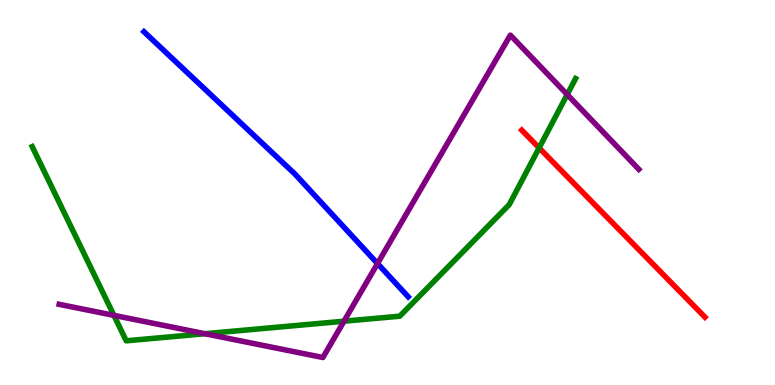[{'lines': ['blue', 'red'], 'intersections': []}, {'lines': ['green', 'red'], 'intersections': [{'x': 6.96, 'y': 6.16}]}, {'lines': ['purple', 'red'], 'intersections': []}, {'lines': ['blue', 'green'], 'intersections': []}, {'lines': ['blue', 'purple'], 'intersections': [{'x': 4.87, 'y': 3.15}]}, {'lines': ['green', 'purple'], 'intersections': [{'x': 1.47, 'y': 1.81}, {'x': 2.64, 'y': 1.33}, {'x': 4.44, 'y': 1.66}, {'x': 7.32, 'y': 7.54}]}]